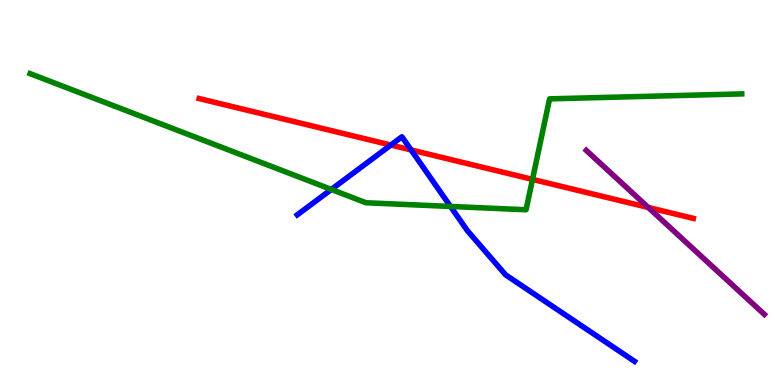[{'lines': ['blue', 'red'], 'intersections': [{'x': 5.04, 'y': 6.23}, {'x': 5.3, 'y': 6.11}]}, {'lines': ['green', 'red'], 'intersections': [{'x': 6.87, 'y': 5.34}]}, {'lines': ['purple', 'red'], 'intersections': [{'x': 8.36, 'y': 4.61}]}, {'lines': ['blue', 'green'], 'intersections': [{'x': 4.28, 'y': 5.08}, {'x': 5.81, 'y': 4.64}]}, {'lines': ['blue', 'purple'], 'intersections': []}, {'lines': ['green', 'purple'], 'intersections': []}]